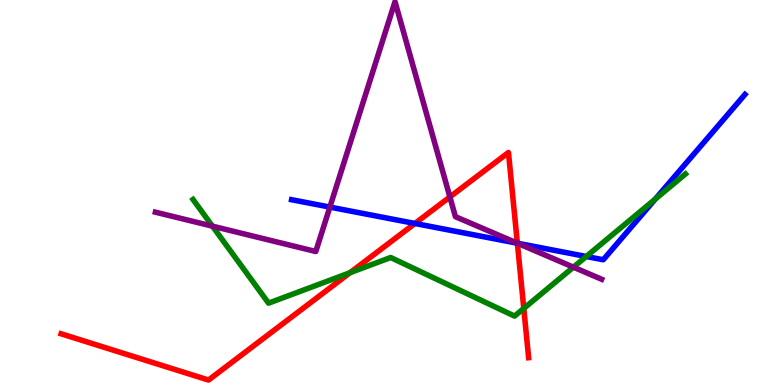[{'lines': ['blue', 'red'], 'intersections': [{'x': 5.35, 'y': 4.2}, {'x': 6.68, 'y': 3.68}]}, {'lines': ['green', 'red'], 'intersections': [{'x': 4.52, 'y': 2.92}, {'x': 6.76, 'y': 1.99}]}, {'lines': ['purple', 'red'], 'intersections': [{'x': 5.8, 'y': 4.88}, {'x': 6.68, 'y': 3.68}]}, {'lines': ['blue', 'green'], 'intersections': [{'x': 7.56, 'y': 3.34}, {'x': 8.45, 'y': 4.83}]}, {'lines': ['blue', 'purple'], 'intersections': [{'x': 4.26, 'y': 4.62}, {'x': 6.68, 'y': 3.68}]}, {'lines': ['green', 'purple'], 'intersections': [{'x': 2.74, 'y': 4.13}, {'x': 7.4, 'y': 3.06}]}]